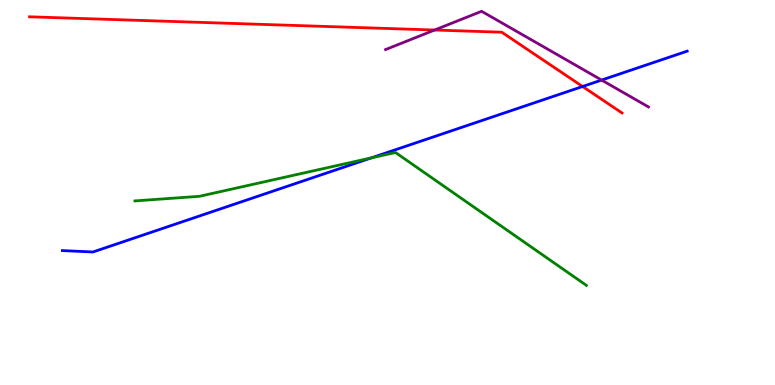[{'lines': ['blue', 'red'], 'intersections': [{'x': 7.52, 'y': 7.75}]}, {'lines': ['green', 'red'], 'intersections': []}, {'lines': ['purple', 'red'], 'intersections': [{'x': 5.61, 'y': 9.22}]}, {'lines': ['blue', 'green'], 'intersections': [{'x': 4.79, 'y': 5.9}]}, {'lines': ['blue', 'purple'], 'intersections': [{'x': 7.76, 'y': 7.92}]}, {'lines': ['green', 'purple'], 'intersections': []}]